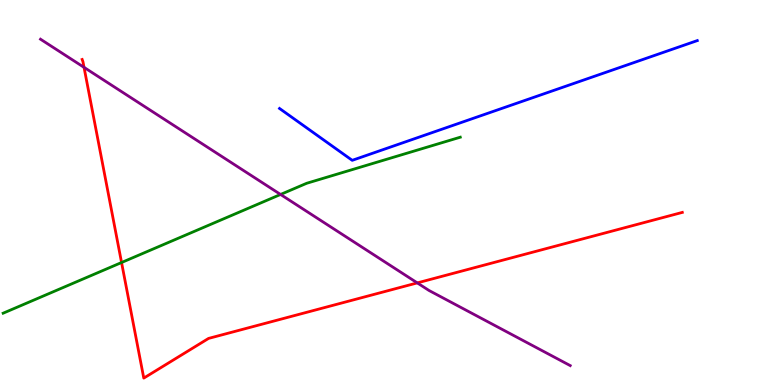[{'lines': ['blue', 'red'], 'intersections': []}, {'lines': ['green', 'red'], 'intersections': [{'x': 1.57, 'y': 3.18}]}, {'lines': ['purple', 'red'], 'intersections': [{'x': 1.08, 'y': 8.25}, {'x': 5.38, 'y': 2.65}]}, {'lines': ['blue', 'green'], 'intersections': []}, {'lines': ['blue', 'purple'], 'intersections': []}, {'lines': ['green', 'purple'], 'intersections': [{'x': 3.62, 'y': 4.95}]}]